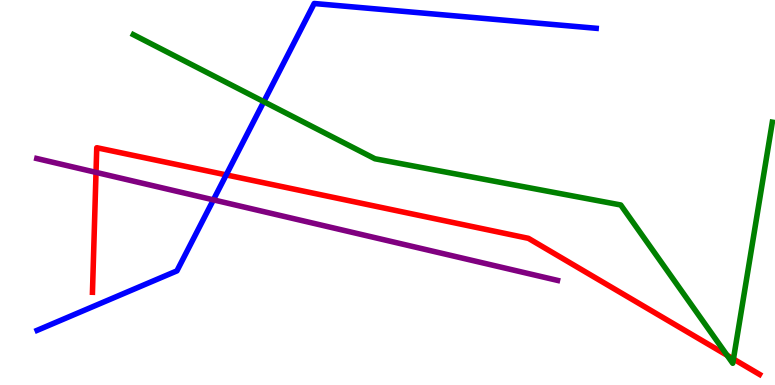[{'lines': ['blue', 'red'], 'intersections': [{'x': 2.92, 'y': 5.46}]}, {'lines': ['green', 'red'], 'intersections': [{'x': 9.38, 'y': 0.772}, {'x': 9.46, 'y': 0.675}]}, {'lines': ['purple', 'red'], 'intersections': [{'x': 1.24, 'y': 5.52}]}, {'lines': ['blue', 'green'], 'intersections': [{'x': 3.4, 'y': 7.36}]}, {'lines': ['blue', 'purple'], 'intersections': [{'x': 2.75, 'y': 4.81}]}, {'lines': ['green', 'purple'], 'intersections': []}]